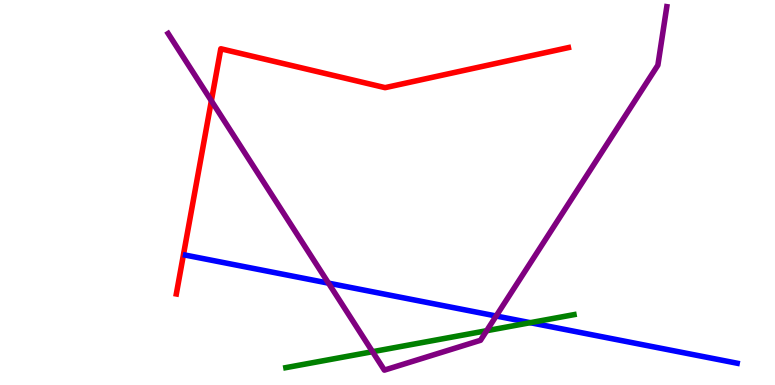[{'lines': ['blue', 'red'], 'intersections': []}, {'lines': ['green', 'red'], 'intersections': []}, {'lines': ['purple', 'red'], 'intersections': [{'x': 2.73, 'y': 7.38}]}, {'lines': ['blue', 'green'], 'intersections': [{'x': 6.84, 'y': 1.62}]}, {'lines': ['blue', 'purple'], 'intersections': [{'x': 4.24, 'y': 2.65}, {'x': 6.4, 'y': 1.79}]}, {'lines': ['green', 'purple'], 'intersections': [{'x': 4.81, 'y': 0.865}, {'x': 6.28, 'y': 1.41}]}]